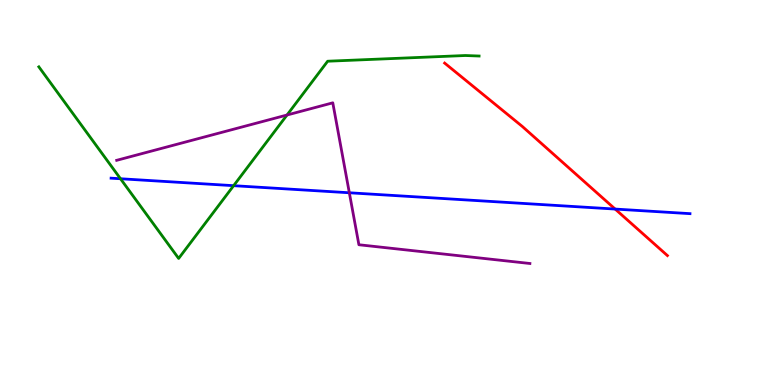[{'lines': ['blue', 'red'], 'intersections': [{'x': 7.94, 'y': 4.57}]}, {'lines': ['green', 'red'], 'intersections': []}, {'lines': ['purple', 'red'], 'intersections': []}, {'lines': ['blue', 'green'], 'intersections': [{'x': 1.55, 'y': 5.36}, {'x': 3.01, 'y': 5.18}]}, {'lines': ['blue', 'purple'], 'intersections': [{'x': 4.51, 'y': 4.99}]}, {'lines': ['green', 'purple'], 'intersections': [{'x': 3.7, 'y': 7.01}]}]